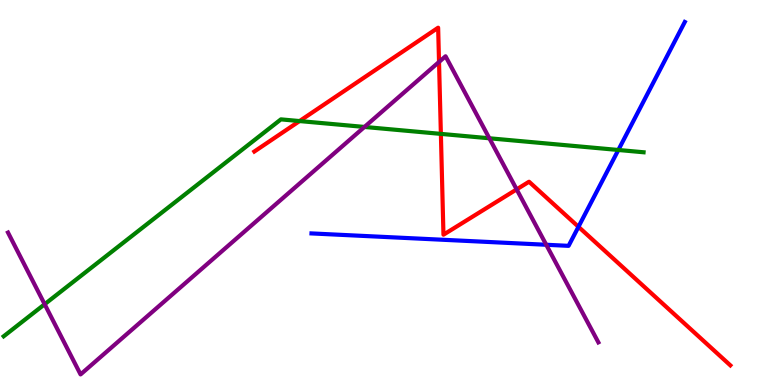[{'lines': ['blue', 'red'], 'intersections': [{'x': 7.46, 'y': 4.11}]}, {'lines': ['green', 'red'], 'intersections': [{'x': 3.87, 'y': 6.86}, {'x': 5.69, 'y': 6.52}]}, {'lines': ['purple', 'red'], 'intersections': [{'x': 5.66, 'y': 8.39}, {'x': 6.67, 'y': 5.08}]}, {'lines': ['blue', 'green'], 'intersections': [{'x': 7.98, 'y': 6.1}]}, {'lines': ['blue', 'purple'], 'intersections': [{'x': 7.05, 'y': 3.64}]}, {'lines': ['green', 'purple'], 'intersections': [{'x': 0.576, 'y': 2.1}, {'x': 4.7, 'y': 6.7}, {'x': 6.31, 'y': 6.41}]}]